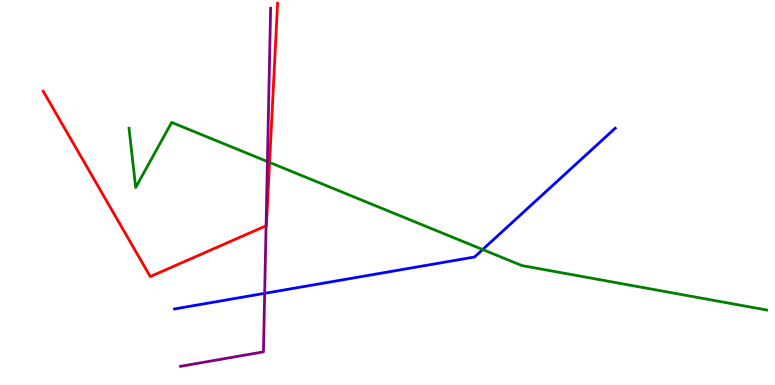[{'lines': ['blue', 'red'], 'intersections': []}, {'lines': ['green', 'red'], 'intersections': [{'x': 3.48, 'y': 5.78}]}, {'lines': ['purple', 'red'], 'intersections': [{'x': 3.43, 'y': 4.14}]}, {'lines': ['blue', 'green'], 'intersections': [{'x': 6.23, 'y': 3.52}]}, {'lines': ['blue', 'purple'], 'intersections': [{'x': 3.42, 'y': 2.38}]}, {'lines': ['green', 'purple'], 'intersections': [{'x': 3.45, 'y': 5.8}]}]